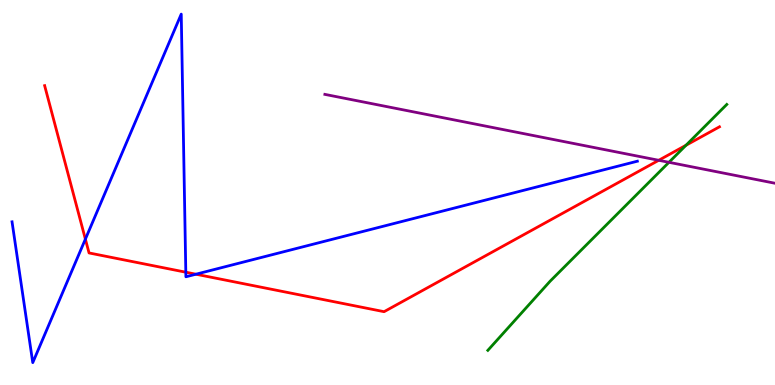[{'lines': ['blue', 'red'], 'intersections': [{'x': 1.1, 'y': 3.79}, {'x': 2.4, 'y': 2.93}, {'x': 2.53, 'y': 2.88}]}, {'lines': ['green', 'red'], 'intersections': [{'x': 8.85, 'y': 6.23}]}, {'lines': ['purple', 'red'], 'intersections': [{'x': 8.5, 'y': 5.84}]}, {'lines': ['blue', 'green'], 'intersections': []}, {'lines': ['blue', 'purple'], 'intersections': []}, {'lines': ['green', 'purple'], 'intersections': [{'x': 8.63, 'y': 5.78}]}]